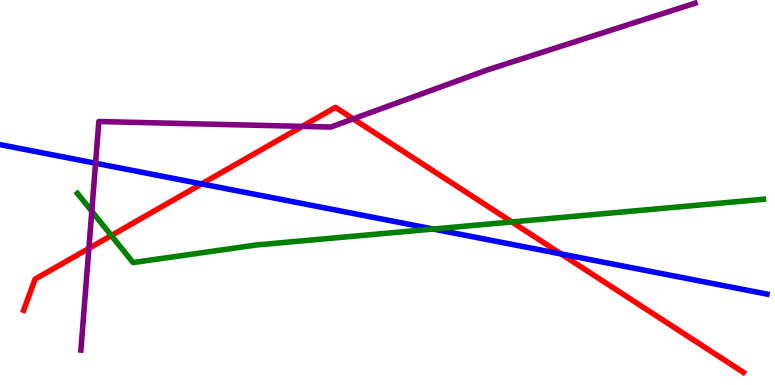[{'lines': ['blue', 'red'], 'intersections': [{'x': 2.6, 'y': 5.22}, {'x': 7.24, 'y': 3.4}]}, {'lines': ['green', 'red'], 'intersections': [{'x': 1.44, 'y': 3.88}, {'x': 6.6, 'y': 4.24}]}, {'lines': ['purple', 'red'], 'intersections': [{'x': 1.15, 'y': 3.55}, {'x': 3.9, 'y': 6.72}, {'x': 4.56, 'y': 6.91}]}, {'lines': ['blue', 'green'], 'intersections': [{'x': 5.59, 'y': 4.05}]}, {'lines': ['blue', 'purple'], 'intersections': [{'x': 1.23, 'y': 5.76}]}, {'lines': ['green', 'purple'], 'intersections': [{'x': 1.18, 'y': 4.51}]}]